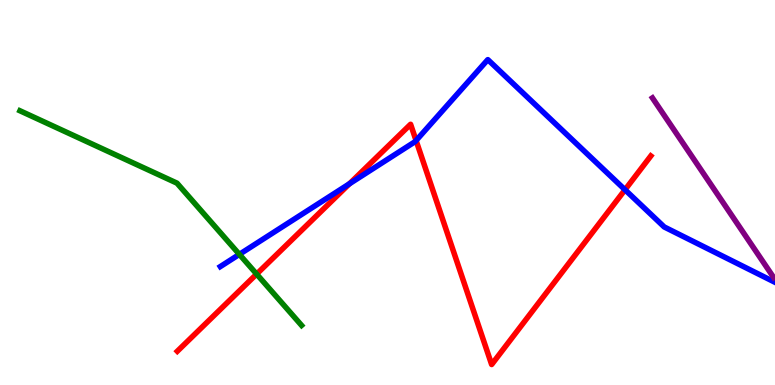[{'lines': ['blue', 'red'], 'intersections': [{'x': 4.51, 'y': 5.23}, {'x': 5.37, 'y': 6.35}, {'x': 8.06, 'y': 5.07}]}, {'lines': ['green', 'red'], 'intersections': [{'x': 3.31, 'y': 2.88}]}, {'lines': ['purple', 'red'], 'intersections': []}, {'lines': ['blue', 'green'], 'intersections': [{'x': 3.09, 'y': 3.39}]}, {'lines': ['blue', 'purple'], 'intersections': []}, {'lines': ['green', 'purple'], 'intersections': []}]